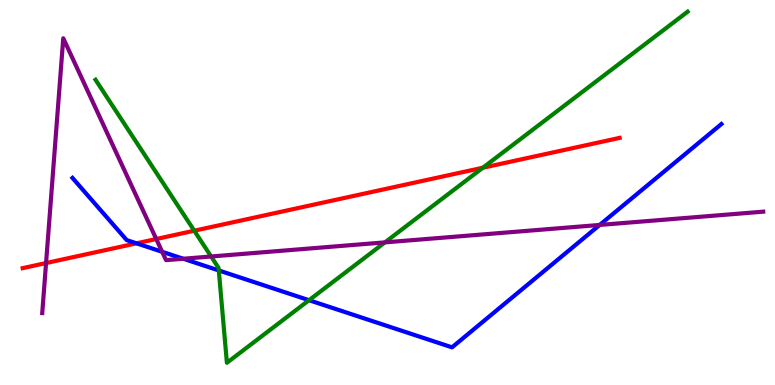[{'lines': ['blue', 'red'], 'intersections': [{'x': 1.76, 'y': 3.68}]}, {'lines': ['green', 'red'], 'intersections': [{'x': 2.51, 'y': 4.01}, {'x': 6.23, 'y': 5.64}]}, {'lines': ['purple', 'red'], 'intersections': [{'x': 0.594, 'y': 3.17}, {'x': 2.02, 'y': 3.79}]}, {'lines': ['blue', 'green'], 'intersections': [{'x': 2.82, 'y': 2.98}, {'x': 3.99, 'y': 2.2}]}, {'lines': ['blue', 'purple'], 'intersections': [{'x': 2.09, 'y': 3.46}, {'x': 2.36, 'y': 3.28}, {'x': 7.74, 'y': 4.16}]}, {'lines': ['green', 'purple'], 'intersections': [{'x': 2.72, 'y': 3.34}, {'x': 4.97, 'y': 3.7}]}]